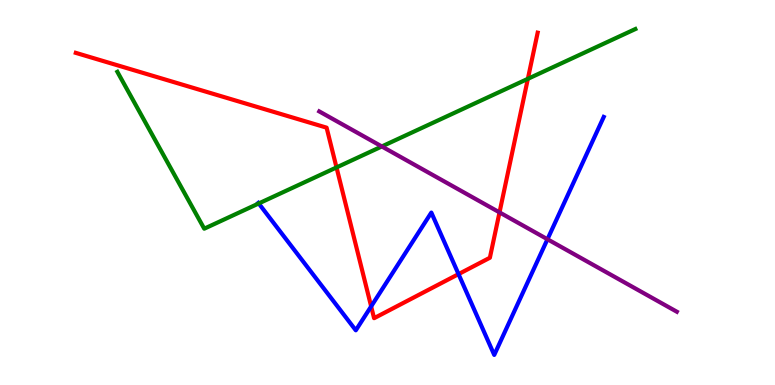[{'lines': ['blue', 'red'], 'intersections': [{'x': 4.79, 'y': 2.04}, {'x': 5.92, 'y': 2.88}]}, {'lines': ['green', 'red'], 'intersections': [{'x': 4.34, 'y': 5.65}, {'x': 6.81, 'y': 7.95}]}, {'lines': ['purple', 'red'], 'intersections': [{'x': 6.45, 'y': 4.48}]}, {'lines': ['blue', 'green'], 'intersections': [{'x': 3.34, 'y': 4.72}]}, {'lines': ['blue', 'purple'], 'intersections': [{'x': 7.06, 'y': 3.79}]}, {'lines': ['green', 'purple'], 'intersections': [{'x': 4.93, 'y': 6.2}]}]